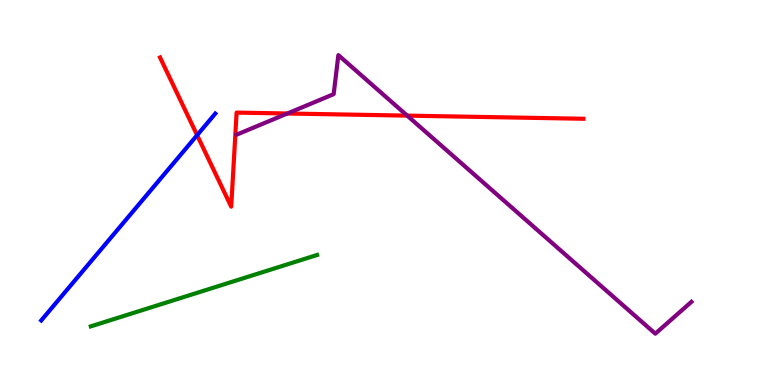[{'lines': ['blue', 'red'], 'intersections': [{'x': 2.54, 'y': 6.49}]}, {'lines': ['green', 'red'], 'intersections': []}, {'lines': ['purple', 'red'], 'intersections': [{'x': 3.71, 'y': 7.05}, {'x': 5.25, 'y': 7.0}]}, {'lines': ['blue', 'green'], 'intersections': []}, {'lines': ['blue', 'purple'], 'intersections': []}, {'lines': ['green', 'purple'], 'intersections': []}]